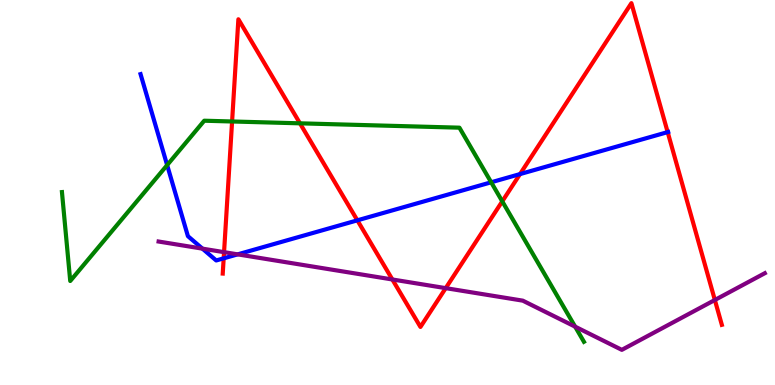[{'lines': ['blue', 'red'], 'intersections': [{'x': 2.89, 'y': 3.29}, {'x': 4.61, 'y': 4.28}, {'x': 6.71, 'y': 5.48}, {'x': 8.62, 'y': 6.57}]}, {'lines': ['green', 'red'], 'intersections': [{'x': 2.99, 'y': 6.84}, {'x': 3.87, 'y': 6.8}, {'x': 6.48, 'y': 4.77}]}, {'lines': ['purple', 'red'], 'intersections': [{'x': 2.89, 'y': 3.45}, {'x': 5.06, 'y': 2.74}, {'x': 5.75, 'y': 2.52}, {'x': 9.22, 'y': 2.21}]}, {'lines': ['blue', 'green'], 'intersections': [{'x': 2.16, 'y': 5.71}, {'x': 6.34, 'y': 5.27}]}, {'lines': ['blue', 'purple'], 'intersections': [{'x': 2.61, 'y': 3.54}, {'x': 3.07, 'y': 3.39}]}, {'lines': ['green', 'purple'], 'intersections': [{'x': 7.42, 'y': 1.52}]}]